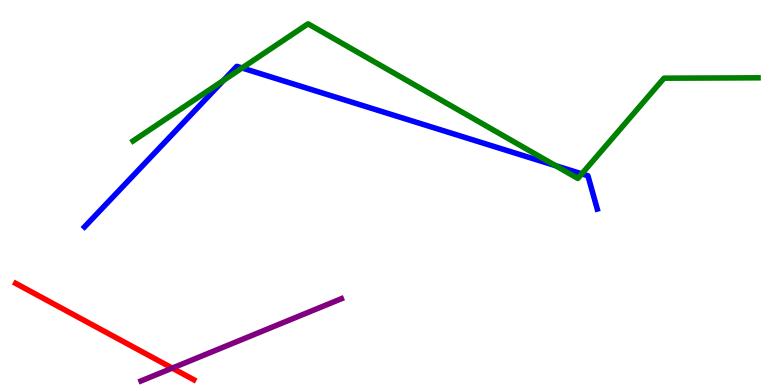[{'lines': ['blue', 'red'], 'intersections': []}, {'lines': ['green', 'red'], 'intersections': []}, {'lines': ['purple', 'red'], 'intersections': [{'x': 2.22, 'y': 0.439}]}, {'lines': ['blue', 'green'], 'intersections': [{'x': 2.88, 'y': 7.91}, {'x': 3.12, 'y': 8.23}, {'x': 7.17, 'y': 5.7}, {'x': 7.51, 'y': 5.48}]}, {'lines': ['blue', 'purple'], 'intersections': []}, {'lines': ['green', 'purple'], 'intersections': []}]